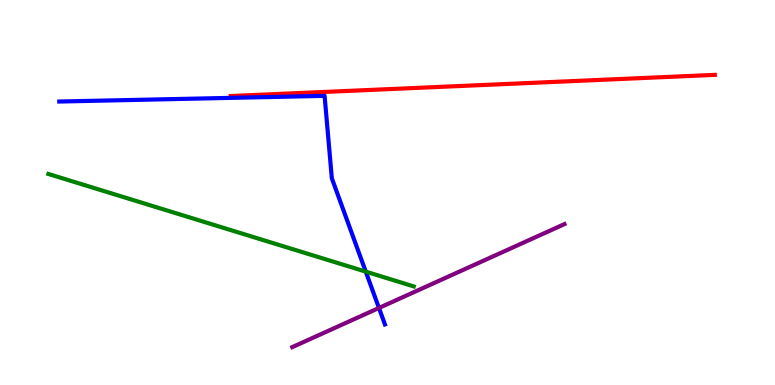[{'lines': ['blue', 'red'], 'intersections': []}, {'lines': ['green', 'red'], 'intersections': []}, {'lines': ['purple', 'red'], 'intersections': []}, {'lines': ['blue', 'green'], 'intersections': [{'x': 4.72, 'y': 2.94}]}, {'lines': ['blue', 'purple'], 'intersections': [{'x': 4.89, 'y': 2.0}]}, {'lines': ['green', 'purple'], 'intersections': []}]